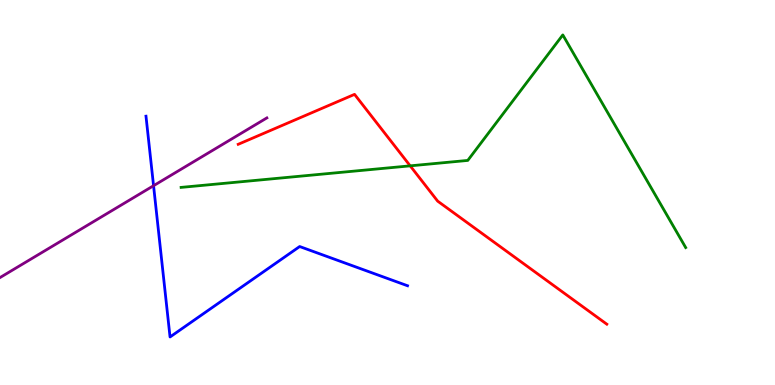[{'lines': ['blue', 'red'], 'intersections': []}, {'lines': ['green', 'red'], 'intersections': [{'x': 5.29, 'y': 5.69}]}, {'lines': ['purple', 'red'], 'intersections': []}, {'lines': ['blue', 'green'], 'intersections': []}, {'lines': ['blue', 'purple'], 'intersections': [{'x': 1.98, 'y': 5.18}]}, {'lines': ['green', 'purple'], 'intersections': []}]